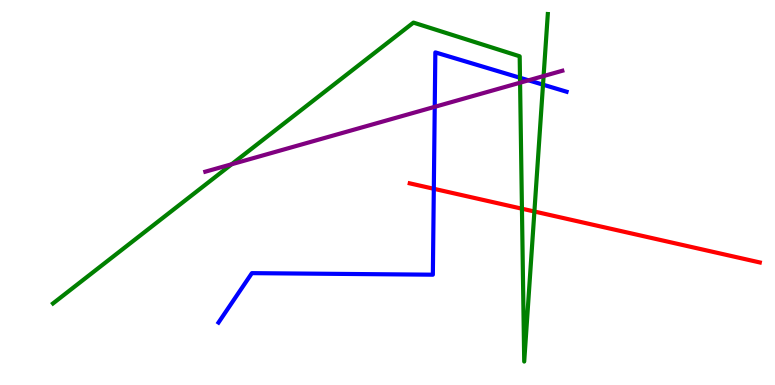[{'lines': ['blue', 'red'], 'intersections': [{'x': 5.6, 'y': 5.1}]}, {'lines': ['green', 'red'], 'intersections': [{'x': 6.73, 'y': 4.58}, {'x': 6.9, 'y': 4.51}]}, {'lines': ['purple', 'red'], 'intersections': []}, {'lines': ['blue', 'green'], 'intersections': [{'x': 6.71, 'y': 7.98}, {'x': 7.01, 'y': 7.8}]}, {'lines': ['blue', 'purple'], 'intersections': [{'x': 5.61, 'y': 7.23}, {'x': 6.82, 'y': 7.91}]}, {'lines': ['green', 'purple'], 'intersections': [{'x': 2.99, 'y': 5.73}, {'x': 6.71, 'y': 7.85}, {'x': 7.01, 'y': 8.02}]}]